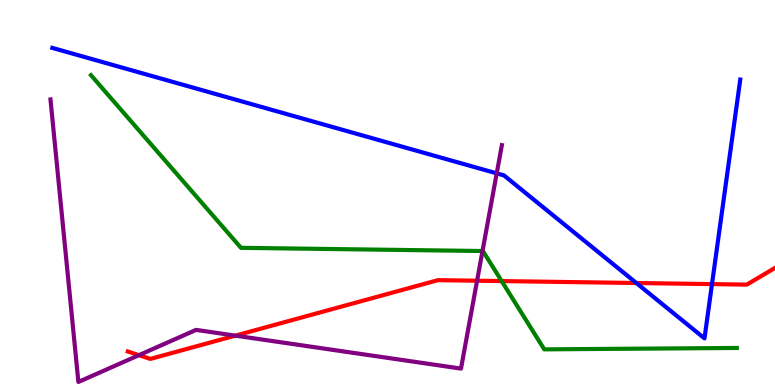[{'lines': ['blue', 'red'], 'intersections': [{'x': 8.21, 'y': 2.65}, {'x': 9.19, 'y': 2.62}]}, {'lines': ['green', 'red'], 'intersections': [{'x': 6.47, 'y': 2.7}]}, {'lines': ['purple', 'red'], 'intersections': [{'x': 1.79, 'y': 0.775}, {'x': 3.04, 'y': 1.28}, {'x': 6.16, 'y': 2.71}]}, {'lines': ['blue', 'green'], 'intersections': []}, {'lines': ['blue', 'purple'], 'intersections': [{'x': 6.41, 'y': 5.5}]}, {'lines': ['green', 'purple'], 'intersections': [{'x': 6.23, 'y': 3.48}]}]